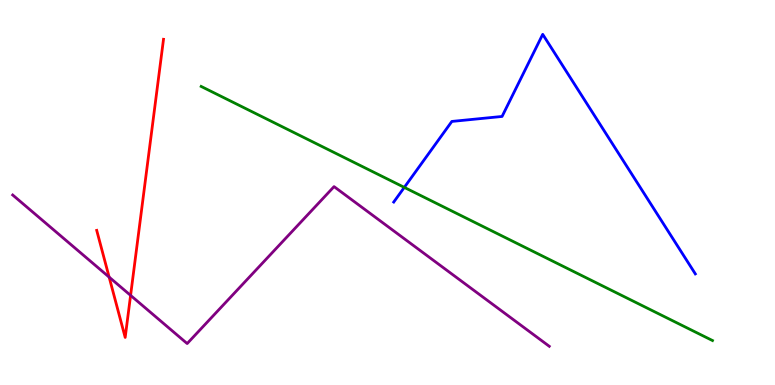[{'lines': ['blue', 'red'], 'intersections': []}, {'lines': ['green', 'red'], 'intersections': []}, {'lines': ['purple', 'red'], 'intersections': [{'x': 1.41, 'y': 2.8}, {'x': 1.69, 'y': 2.33}]}, {'lines': ['blue', 'green'], 'intersections': [{'x': 5.22, 'y': 5.13}]}, {'lines': ['blue', 'purple'], 'intersections': []}, {'lines': ['green', 'purple'], 'intersections': []}]